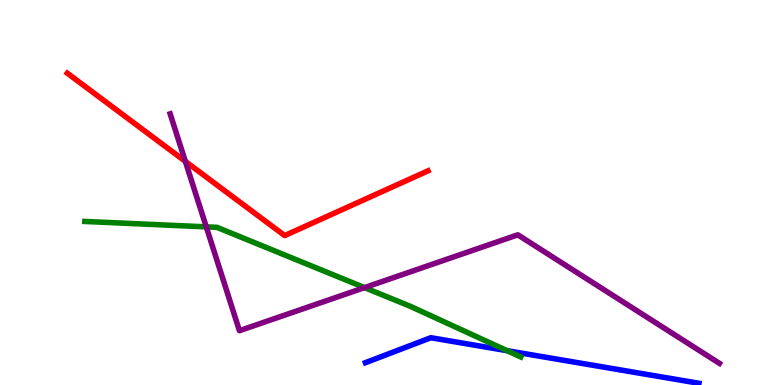[{'lines': ['blue', 'red'], 'intersections': []}, {'lines': ['green', 'red'], 'intersections': []}, {'lines': ['purple', 'red'], 'intersections': [{'x': 2.39, 'y': 5.81}]}, {'lines': ['blue', 'green'], 'intersections': [{'x': 6.54, 'y': 0.891}]}, {'lines': ['blue', 'purple'], 'intersections': []}, {'lines': ['green', 'purple'], 'intersections': [{'x': 2.66, 'y': 4.11}, {'x': 4.7, 'y': 2.53}]}]